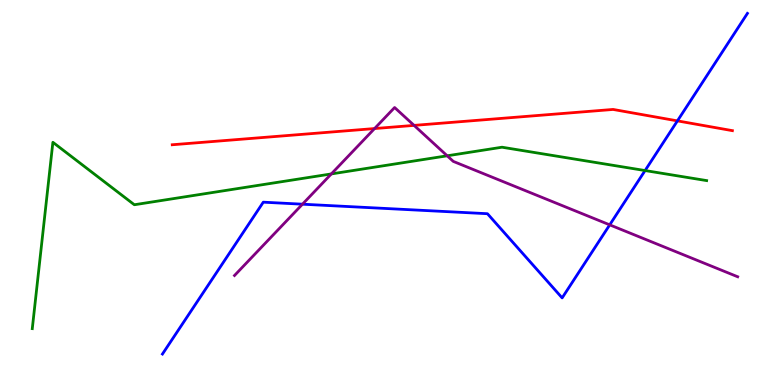[{'lines': ['blue', 'red'], 'intersections': [{'x': 8.74, 'y': 6.86}]}, {'lines': ['green', 'red'], 'intersections': []}, {'lines': ['purple', 'red'], 'intersections': [{'x': 4.83, 'y': 6.66}, {'x': 5.34, 'y': 6.74}]}, {'lines': ['blue', 'green'], 'intersections': [{'x': 8.32, 'y': 5.57}]}, {'lines': ['blue', 'purple'], 'intersections': [{'x': 3.9, 'y': 4.7}, {'x': 7.87, 'y': 4.16}]}, {'lines': ['green', 'purple'], 'intersections': [{'x': 4.28, 'y': 5.48}, {'x': 5.77, 'y': 5.95}]}]